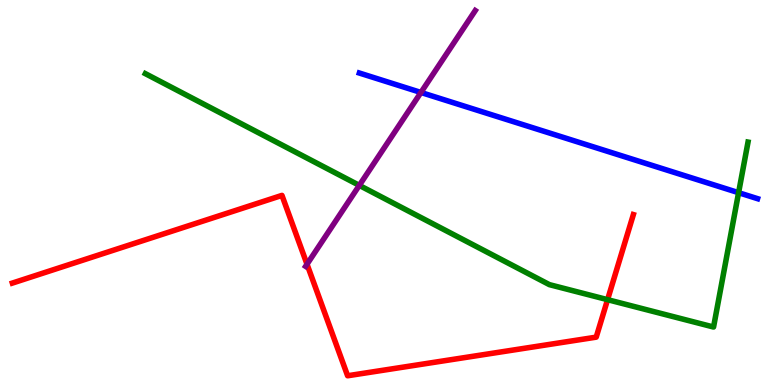[{'lines': ['blue', 'red'], 'intersections': []}, {'lines': ['green', 'red'], 'intersections': [{'x': 7.84, 'y': 2.22}]}, {'lines': ['purple', 'red'], 'intersections': [{'x': 3.96, 'y': 3.14}]}, {'lines': ['blue', 'green'], 'intersections': [{'x': 9.53, 'y': 5.0}]}, {'lines': ['blue', 'purple'], 'intersections': [{'x': 5.43, 'y': 7.6}]}, {'lines': ['green', 'purple'], 'intersections': [{'x': 4.64, 'y': 5.18}]}]